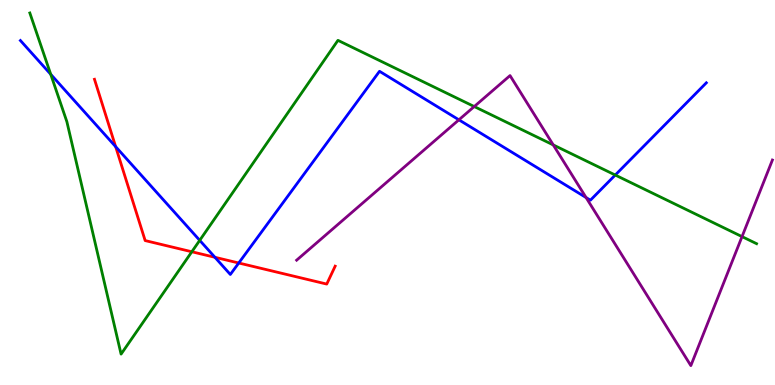[{'lines': ['blue', 'red'], 'intersections': [{'x': 1.49, 'y': 6.19}, {'x': 2.77, 'y': 3.32}, {'x': 3.08, 'y': 3.17}]}, {'lines': ['green', 'red'], 'intersections': [{'x': 2.48, 'y': 3.46}]}, {'lines': ['purple', 'red'], 'intersections': []}, {'lines': ['blue', 'green'], 'intersections': [{'x': 0.655, 'y': 8.07}, {'x': 2.58, 'y': 3.76}, {'x': 7.94, 'y': 5.45}]}, {'lines': ['blue', 'purple'], 'intersections': [{'x': 5.92, 'y': 6.89}, {'x': 7.56, 'y': 4.87}]}, {'lines': ['green', 'purple'], 'intersections': [{'x': 6.12, 'y': 7.23}, {'x': 7.14, 'y': 6.24}, {'x': 9.57, 'y': 3.85}]}]